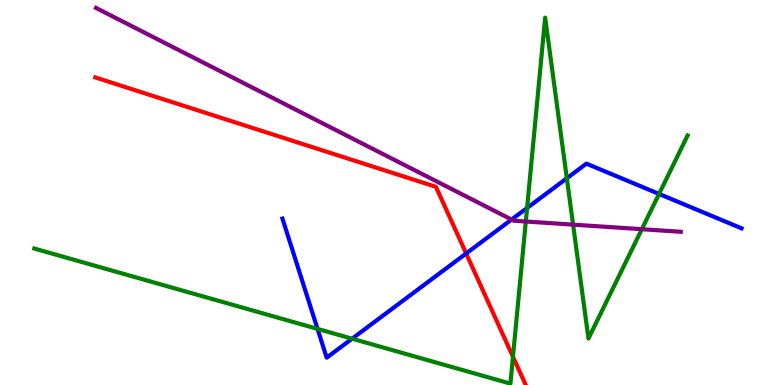[{'lines': ['blue', 'red'], 'intersections': [{'x': 6.01, 'y': 3.42}]}, {'lines': ['green', 'red'], 'intersections': [{'x': 6.62, 'y': 0.734}]}, {'lines': ['purple', 'red'], 'intersections': []}, {'lines': ['blue', 'green'], 'intersections': [{'x': 4.1, 'y': 1.46}, {'x': 4.54, 'y': 1.2}, {'x': 6.8, 'y': 4.6}, {'x': 7.31, 'y': 5.37}, {'x': 8.5, 'y': 4.96}]}, {'lines': ['blue', 'purple'], 'intersections': [{'x': 6.6, 'y': 4.3}]}, {'lines': ['green', 'purple'], 'intersections': [{'x': 6.78, 'y': 4.25}, {'x': 7.39, 'y': 4.17}, {'x': 8.28, 'y': 4.05}]}]